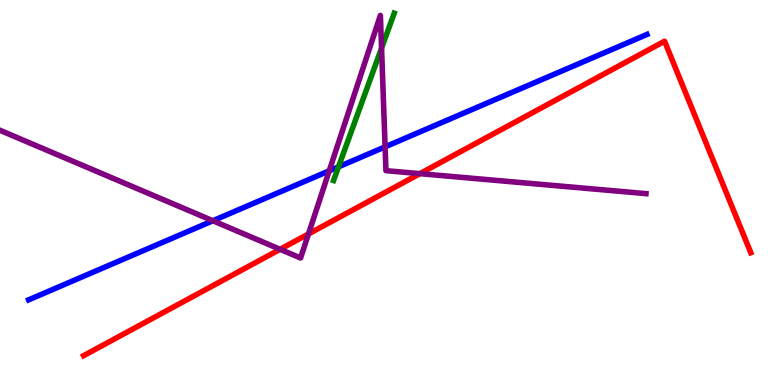[{'lines': ['blue', 'red'], 'intersections': []}, {'lines': ['green', 'red'], 'intersections': []}, {'lines': ['purple', 'red'], 'intersections': [{'x': 3.61, 'y': 3.52}, {'x': 3.98, 'y': 3.92}, {'x': 5.42, 'y': 5.49}]}, {'lines': ['blue', 'green'], 'intersections': [{'x': 4.37, 'y': 5.67}]}, {'lines': ['blue', 'purple'], 'intersections': [{'x': 2.75, 'y': 4.27}, {'x': 4.25, 'y': 5.56}, {'x': 4.97, 'y': 6.19}]}, {'lines': ['green', 'purple'], 'intersections': [{'x': 4.92, 'y': 8.75}]}]